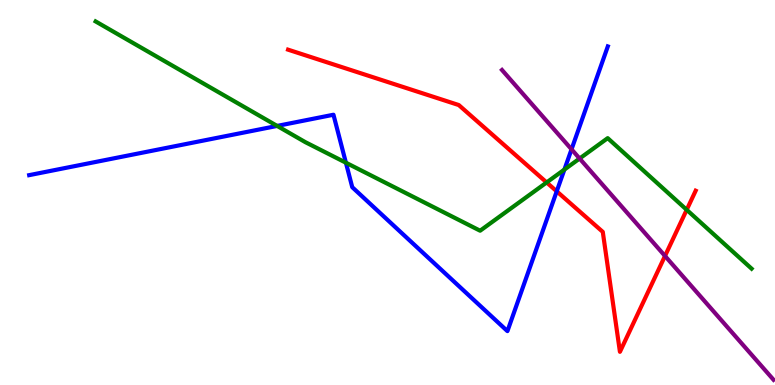[{'lines': ['blue', 'red'], 'intersections': [{'x': 7.18, 'y': 5.03}]}, {'lines': ['green', 'red'], 'intersections': [{'x': 7.05, 'y': 5.26}, {'x': 8.86, 'y': 4.55}]}, {'lines': ['purple', 'red'], 'intersections': [{'x': 8.58, 'y': 3.35}]}, {'lines': ['blue', 'green'], 'intersections': [{'x': 3.58, 'y': 6.73}, {'x': 4.46, 'y': 5.77}, {'x': 7.28, 'y': 5.6}]}, {'lines': ['blue', 'purple'], 'intersections': [{'x': 7.37, 'y': 6.12}]}, {'lines': ['green', 'purple'], 'intersections': [{'x': 7.48, 'y': 5.88}]}]